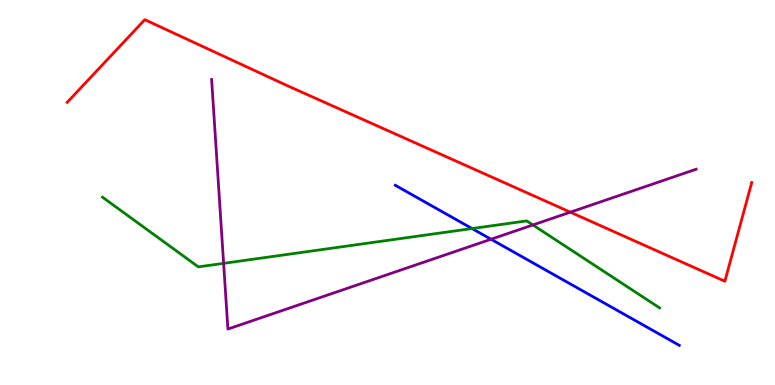[{'lines': ['blue', 'red'], 'intersections': []}, {'lines': ['green', 'red'], 'intersections': []}, {'lines': ['purple', 'red'], 'intersections': [{'x': 7.36, 'y': 4.49}]}, {'lines': ['blue', 'green'], 'intersections': [{'x': 6.09, 'y': 4.06}]}, {'lines': ['blue', 'purple'], 'intersections': [{'x': 6.34, 'y': 3.79}]}, {'lines': ['green', 'purple'], 'intersections': [{'x': 2.89, 'y': 3.16}, {'x': 6.88, 'y': 4.16}]}]